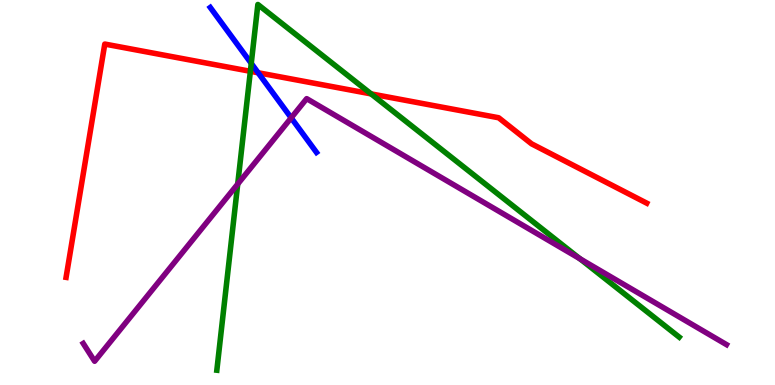[{'lines': ['blue', 'red'], 'intersections': [{'x': 3.33, 'y': 8.11}]}, {'lines': ['green', 'red'], 'intersections': [{'x': 3.23, 'y': 8.15}, {'x': 4.79, 'y': 7.56}]}, {'lines': ['purple', 'red'], 'intersections': []}, {'lines': ['blue', 'green'], 'intersections': [{'x': 3.24, 'y': 8.35}]}, {'lines': ['blue', 'purple'], 'intersections': [{'x': 3.76, 'y': 6.94}]}, {'lines': ['green', 'purple'], 'intersections': [{'x': 3.07, 'y': 5.22}, {'x': 7.48, 'y': 3.28}]}]